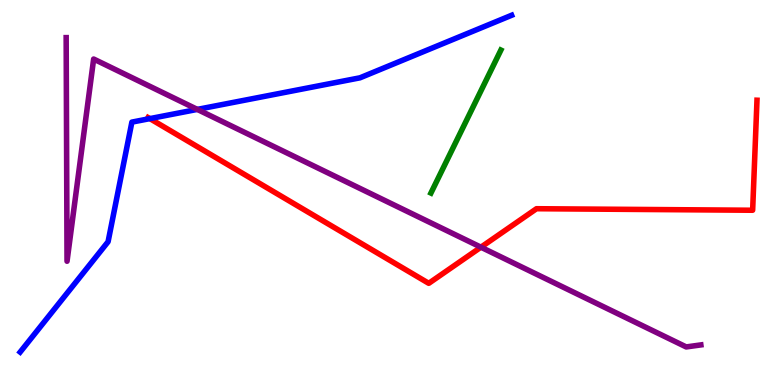[{'lines': ['blue', 'red'], 'intersections': [{'x': 1.93, 'y': 6.92}]}, {'lines': ['green', 'red'], 'intersections': []}, {'lines': ['purple', 'red'], 'intersections': [{'x': 6.21, 'y': 3.58}]}, {'lines': ['blue', 'green'], 'intersections': []}, {'lines': ['blue', 'purple'], 'intersections': [{'x': 2.55, 'y': 7.16}]}, {'lines': ['green', 'purple'], 'intersections': []}]